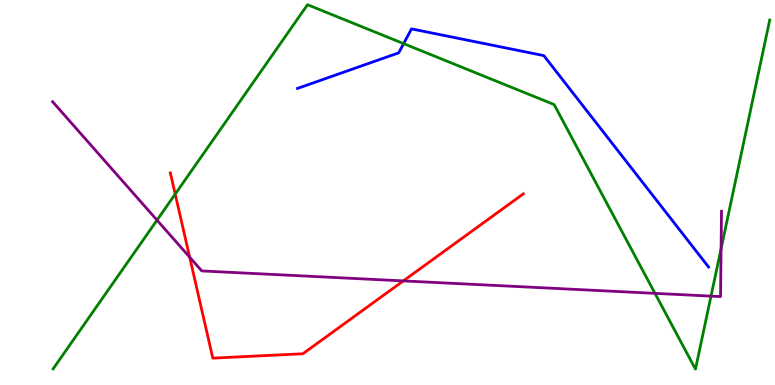[{'lines': ['blue', 'red'], 'intersections': []}, {'lines': ['green', 'red'], 'intersections': [{'x': 2.26, 'y': 4.96}]}, {'lines': ['purple', 'red'], 'intersections': [{'x': 2.45, 'y': 3.32}, {'x': 5.2, 'y': 2.7}]}, {'lines': ['blue', 'green'], 'intersections': [{'x': 5.21, 'y': 8.87}]}, {'lines': ['blue', 'purple'], 'intersections': []}, {'lines': ['green', 'purple'], 'intersections': [{'x': 2.03, 'y': 4.28}, {'x': 8.45, 'y': 2.38}, {'x': 9.17, 'y': 2.31}, {'x': 9.3, 'y': 3.54}]}]